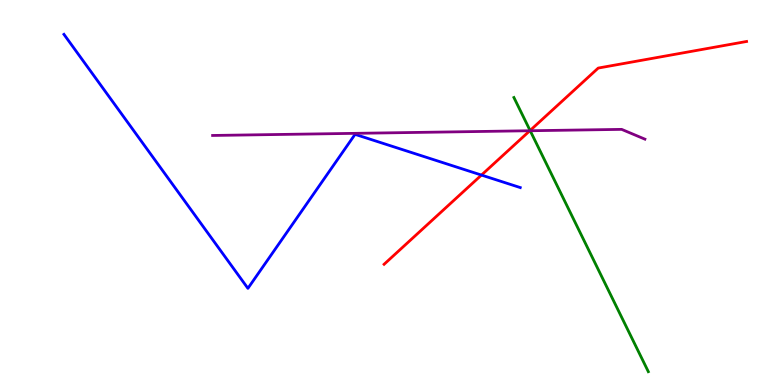[{'lines': ['blue', 'red'], 'intersections': [{'x': 6.21, 'y': 5.45}]}, {'lines': ['green', 'red'], 'intersections': [{'x': 6.84, 'y': 6.61}]}, {'lines': ['purple', 'red'], 'intersections': [{'x': 6.84, 'y': 6.6}]}, {'lines': ['blue', 'green'], 'intersections': []}, {'lines': ['blue', 'purple'], 'intersections': []}, {'lines': ['green', 'purple'], 'intersections': [{'x': 6.84, 'y': 6.6}]}]